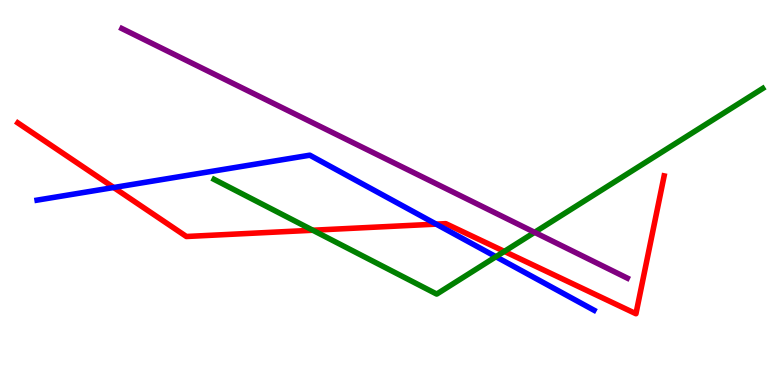[{'lines': ['blue', 'red'], 'intersections': [{'x': 1.47, 'y': 5.13}, {'x': 5.63, 'y': 4.18}]}, {'lines': ['green', 'red'], 'intersections': [{'x': 4.04, 'y': 4.02}, {'x': 6.51, 'y': 3.47}]}, {'lines': ['purple', 'red'], 'intersections': []}, {'lines': ['blue', 'green'], 'intersections': [{'x': 6.4, 'y': 3.33}]}, {'lines': ['blue', 'purple'], 'intersections': []}, {'lines': ['green', 'purple'], 'intersections': [{'x': 6.9, 'y': 3.97}]}]